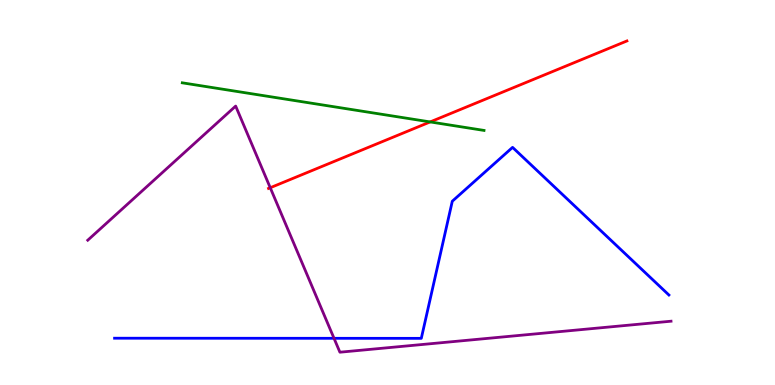[{'lines': ['blue', 'red'], 'intersections': []}, {'lines': ['green', 'red'], 'intersections': [{'x': 5.55, 'y': 6.83}]}, {'lines': ['purple', 'red'], 'intersections': [{'x': 3.49, 'y': 5.12}]}, {'lines': ['blue', 'green'], 'intersections': []}, {'lines': ['blue', 'purple'], 'intersections': [{'x': 4.31, 'y': 1.21}]}, {'lines': ['green', 'purple'], 'intersections': []}]